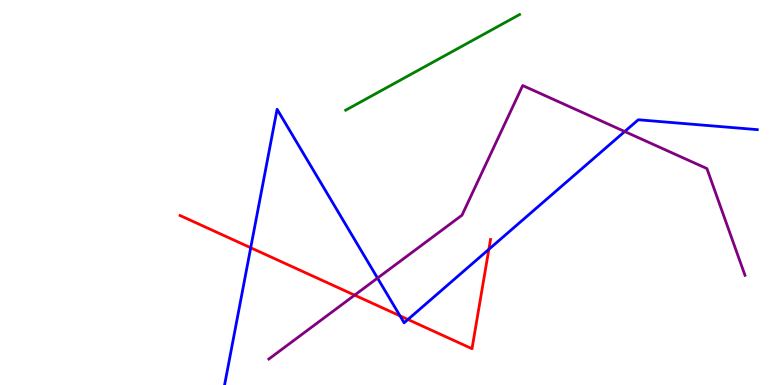[{'lines': ['blue', 'red'], 'intersections': [{'x': 3.24, 'y': 3.56}, {'x': 5.16, 'y': 1.8}, {'x': 5.26, 'y': 1.7}, {'x': 6.31, 'y': 3.52}]}, {'lines': ['green', 'red'], 'intersections': []}, {'lines': ['purple', 'red'], 'intersections': [{'x': 4.58, 'y': 2.33}]}, {'lines': ['blue', 'green'], 'intersections': []}, {'lines': ['blue', 'purple'], 'intersections': [{'x': 4.87, 'y': 2.78}, {'x': 8.06, 'y': 6.58}]}, {'lines': ['green', 'purple'], 'intersections': []}]